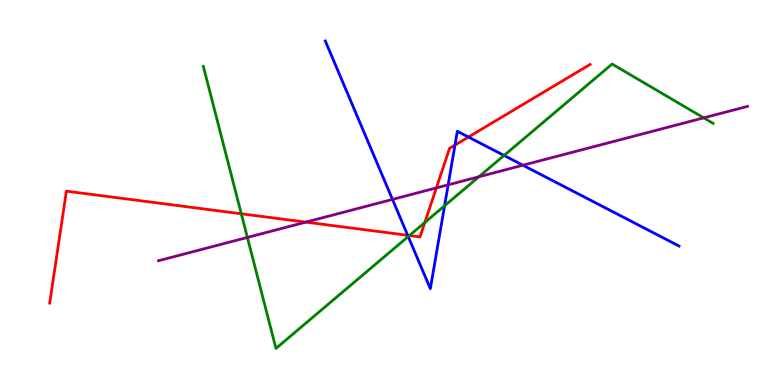[{'lines': ['blue', 'red'], 'intersections': [{'x': 5.26, 'y': 3.89}, {'x': 5.87, 'y': 6.23}, {'x': 6.04, 'y': 6.44}]}, {'lines': ['green', 'red'], 'intersections': [{'x': 3.11, 'y': 4.45}, {'x': 5.28, 'y': 3.88}, {'x': 5.48, 'y': 4.22}]}, {'lines': ['purple', 'red'], 'intersections': [{'x': 3.95, 'y': 4.23}, {'x': 5.63, 'y': 5.12}]}, {'lines': ['blue', 'green'], 'intersections': [{'x': 5.27, 'y': 3.86}, {'x': 5.74, 'y': 4.65}, {'x': 6.5, 'y': 5.96}]}, {'lines': ['blue', 'purple'], 'intersections': [{'x': 5.06, 'y': 4.82}, {'x': 5.78, 'y': 5.2}, {'x': 6.75, 'y': 5.71}]}, {'lines': ['green', 'purple'], 'intersections': [{'x': 3.19, 'y': 3.83}, {'x': 6.18, 'y': 5.41}, {'x': 9.08, 'y': 6.94}]}]